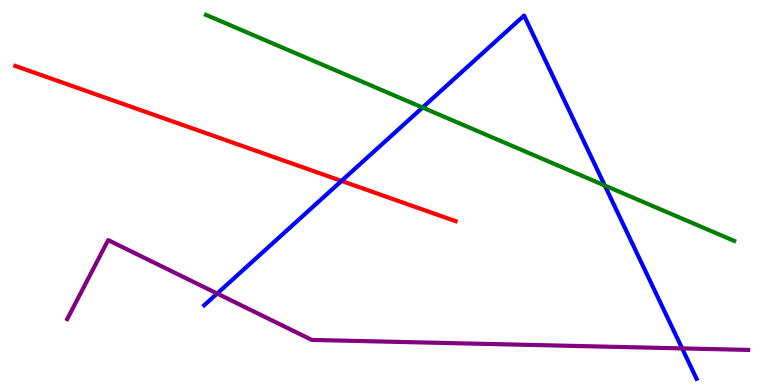[{'lines': ['blue', 'red'], 'intersections': [{'x': 4.41, 'y': 5.3}]}, {'lines': ['green', 'red'], 'intersections': []}, {'lines': ['purple', 'red'], 'intersections': []}, {'lines': ['blue', 'green'], 'intersections': [{'x': 5.45, 'y': 7.21}, {'x': 7.8, 'y': 5.18}]}, {'lines': ['blue', 'purple'], 'intersections': [{'x': 2.8, 'y': 2.38}, {'x': 8.8, 'y': 0.951}]}, {'lines': ['green', 'purple'], 'intersections': []}]